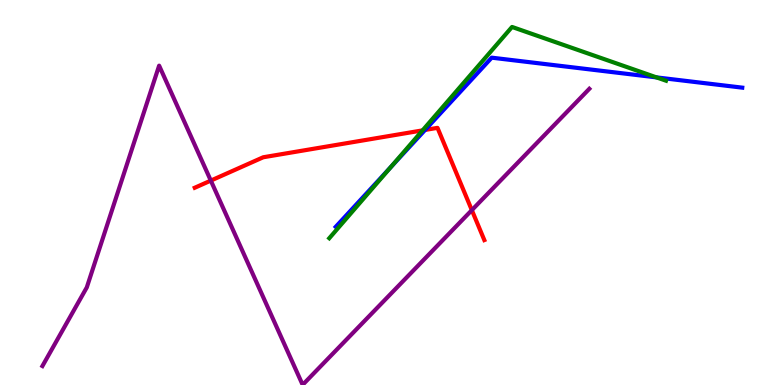[{'lines': ['blue', 'red'], 'intersections': [{'x': 5.48, 'y': 6.62}]}, {'lines': ['green', 'red'], 'intersections': [{'x': 5.45, 'y': 6.61}]}, {'lines': ['purple', 'red'], 'intersections': [{'x': 2.72, 'y': 5.31}, {'x': 6.09, 'y': 4.54}]}, {'lines': ['blue', 'green'], 'intersections': [{'x': 5.04, 'y': 5.66}, {'x': 8.47, 'y': 7.99}]}, {'lines': ['blue', 'purple'], 'intersections': []}, {'lines': ['green', 'purple'], 'intersections': []}]